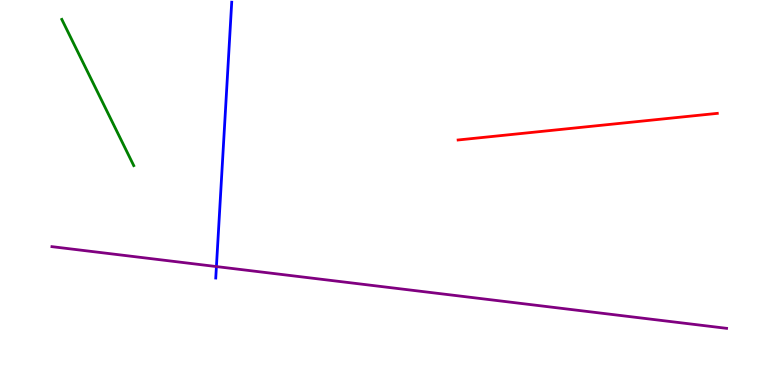[{'lines': ['blue', 'red'], 'intersections': []}, {'lines': ['green', 'red'], 'intersections': []}, {'lines': ['purple', 'red'], 'intersections': []}, {'lines': ['blue', 'green'], 'intersections': []}, {'lines': ['blue', 'purple'], 'intersections': [{'x': 2.79, 'y': 3.08}]}, {'lines': ['green', 'purple'], 'intersections': []}]